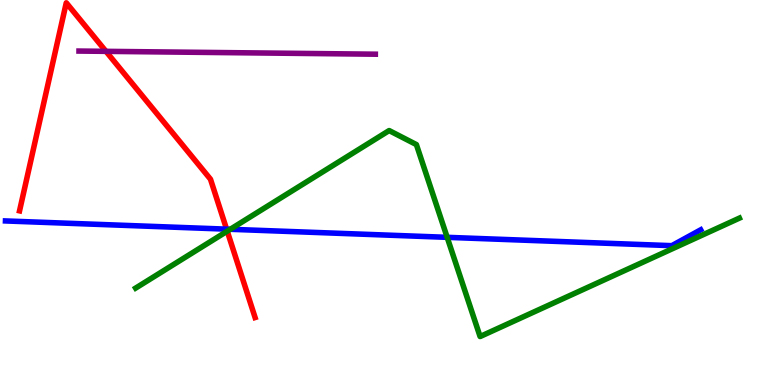[{'lines': ['blue', 'red'], 'intersections': [{'x': 2.92, 'y': 4.05}]}, {'lines': ['green', 'red'], 'intersections': [{'x': 2.93, 'y': 4.0}]}, {'lines': ['purple', 'red'], 'intersections': [{'x': 1.37, 'y': 8.67}]}, {'lines': ['blue', 'green'], 'intersections': [{'x': 2.97, 'y': 4.04}, {'x': 5.77, 'y': 3.84}]}, {'lines': ['blue', 'purple'], 'intersections': []}, {'lines': ['green', 'purple'], 'intersections': []}]